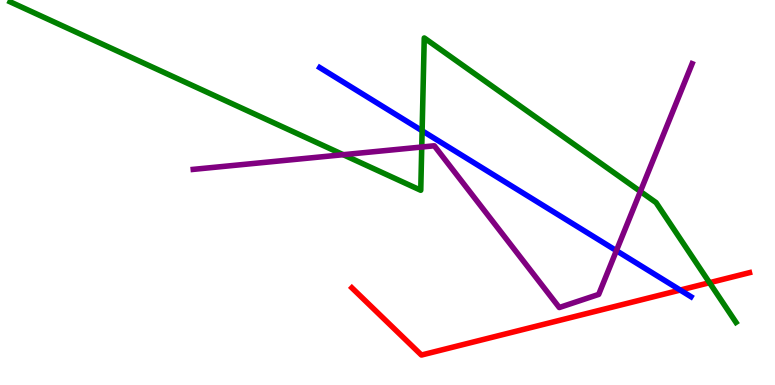[{'lines': ['blue', 'red'], 'intersections': [{'x': 8.78, 'y': 2.47}]}, {'lines': ['green', 'red'], 'intersections': [{'x': 9.16, 'y': 2.66}]}, {'lines': ['purple', 'red'], 'intersections': []}, {'lines': ['blue', 'green'], 'intersections': [{'x': 5.45, 'y': 6.6}]}, {'lines': ['blue', 'purple'], 'intersections': [{'x': 7.95, 'y': 3.49}]}, {'lines': ['green', 'purple'], 'intersections': [{'x': 4.43, 'y': 5.98}, {'x': 5.44, 'y': 6.18}, {'x': 8.26, 'y': 5.03}]}]